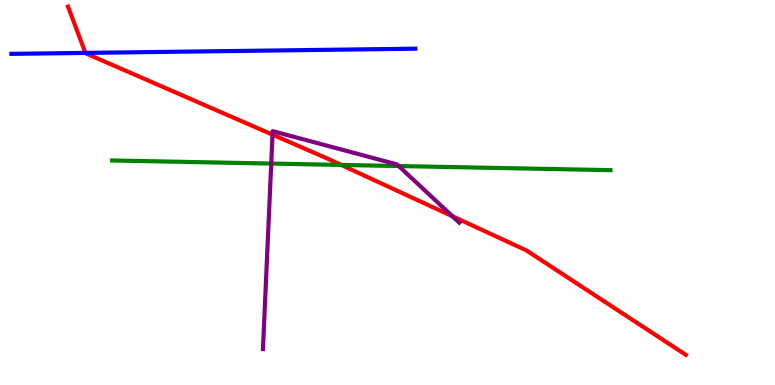[{'lines': ['blue', 'red'], 'intersections': [{'x': 1.1, 'y': 8.63}]}, {'lines': ['green', 'red'], 'intersections': [{'x': 4.4, 'y': 5.72}]}, {'lines': ['purple', 'red'], 'intersections': [{'x': 3.52, 'y': 6.5}, {'x': 5.84, 'y': 4.38}]}, {'lines': ['blue', 'green'], 'intersections': []}, {'lines': ['blue', 'purple'], 'intersections': []}, {'lines': ['green', 'purple'], 'intersections': [{'x': 3.5, 'y': 5.75}, {'x': 5.14, 'y': 5.69}]}]